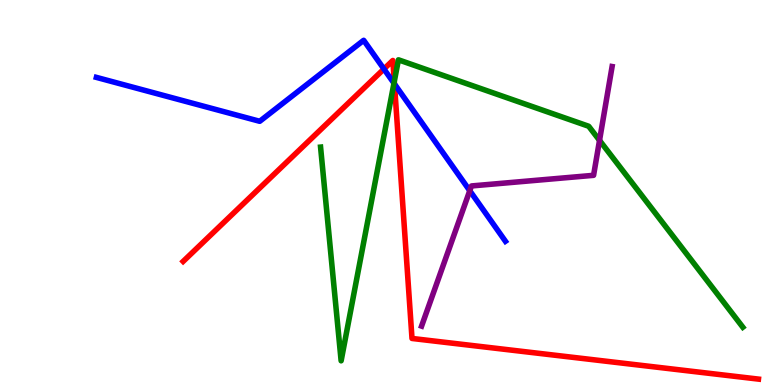[{'lines': ['blue', 'red'], 'intersections': [{'x': 4.95, 'y': 8.21}, {'x': 5.09, 'y': 7.82}]}, {'lines': ['green', 'red'], 'intersections': [{'x': 5.09, 'y': 7.88}]}, {'lines': ['purple', 'red'], 'intersections': []}, {'lines': ['blue', 'green'], 'intersections': [{'x': 5.08, 'y': 7.84}]}, {'lines': ['blue', 'purple'], 'intersections': [{'x': 6.06, 'y': 5.05}]}, {'lines': ['green', 'purple'], 'intersections': [{'x': 7.74, 'y': 6.35}]}]